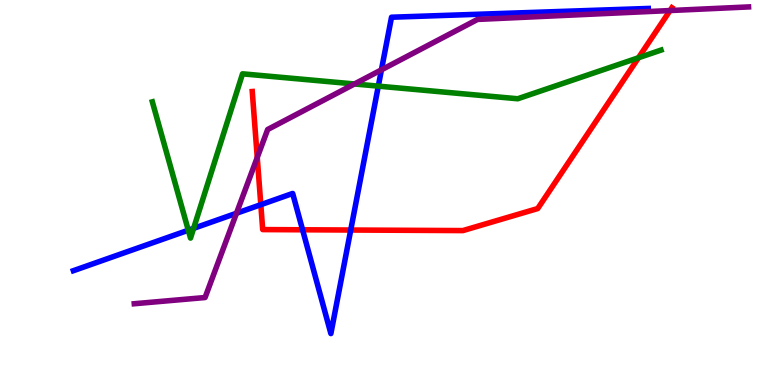[{'lines': ['blue', 'red'], 'intersections': [{'x': 3.37, 'y': 4.68}, {'x': 3.9, 'y': 4.03}, {'x': 4.53, 'y': 4.03}]}, {'lines': ['green', 'red'], 'intersections': [{'x': 8.24, 'y': 8.5}]}, {'lines': ['purple', 'red'], 'intersections': [{'x': 3.32, 'y': 5.91}, {'x': 8.65, 'y': 9.73}]}, {'lines': ['blue', 'green'], 'intersections': [{'x': 2.43, 'y': 4.02}, {'x': 2.5, 'y': 4.07}, {'x': 4.88, 'y': 7.76}]}, {'lines': ['blue', 'purple'], 'intersections': [{'x': 3.05, 'y': 4.46}, {'x': 4.92, 'y': 8.19}]}, {'lines': ['green', 'purple'], 'intersections': [{'x': 4.57, 'y': 7.82}]}]